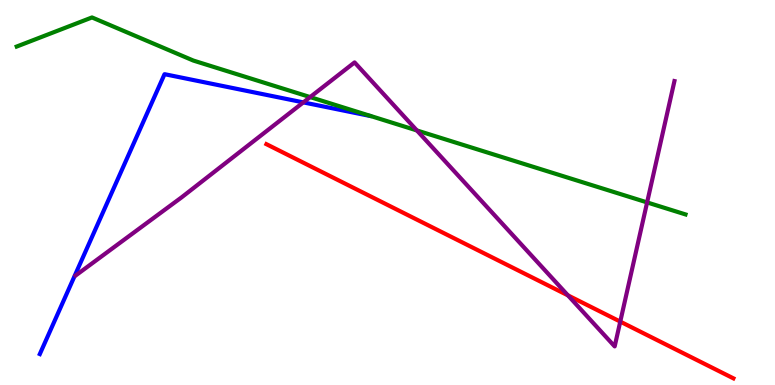[{'lines': ['blue', 'red'], 'intersections': []}, {'lines': ['green', 'red'], 'intersections': []}, {'lines': ['purple', 'red'], 'intersections': [{'x': 7.33, 'y': 2.33}, {'x': 8.0, 'y': 1.65}]}, {'lines': ['blue', 'green'], 'intersections': []}, {'lines': ['blue', 'purple'], 'intersections': [{'x': 3.91, 'y': 7.34}]}, {'lines': ['green', 'purple'], 'intersections': [{'x': 4.0, 'y': 7.48}, {'x': 5.38, 'y': 6.61}, {'x': 8.35, 'y': 4.74}]}]